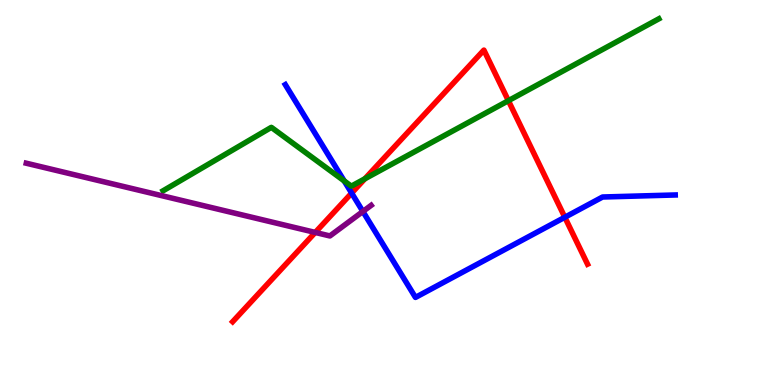[{'lines': ['blue', 'red'], 'intersections': [{'x': 4.54, 'y': 4.98}, {'x': 7.29, 'y': 4.36}]}, {'lines': ['green', 'red'], 'intersections': [{'x': 4.71, 'y': 5.36}, {'x': 6.56, 'y': 7.38}]}, {'lines': ['purple', 'red'], 'intersections': [{'x': 4.07, 'y': 3.96}]}, {'lines': ['blue', 'green'], 'intersections': [{'x': 4.44, 'y': 5.3}]}, {'lines': ['blue', 'purple'], 'intersections': [{'x': 4.68, 'y': 4.51}]}, {'lines': ['green', 'purple'], 'intersections': []}]